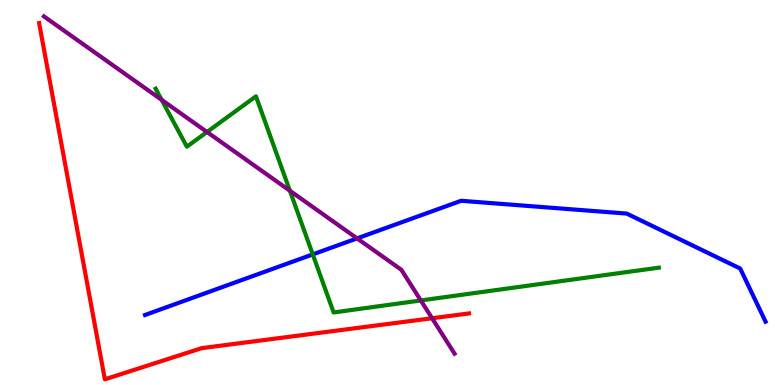[{'lines': ['blue', 'red'], 'intersections': []}, {'lines': ['green', 'red'], 'intersections': []}, {'lines': ['purple', 'red'], 'intersections': [{'x': 5.58, 'y': 1.73}]}, {'lines': ['blue', 'green'], 'intersections': [{'x': 4.04, 'y': 3.39}]}, {'lines': ['blue', 'purple'], 'intersections': [{'x': 4.61, 'y': 3.81}]}, {'lines': ['green', 'purple'], 'intersections': [{'x': 2.09, 'y': 7.41}, {'x': 2.67, 'y': 6.57}, {'x': 3.74, 'y': 5.05}, {'x': 5.43, 'y': 2.2}]}]